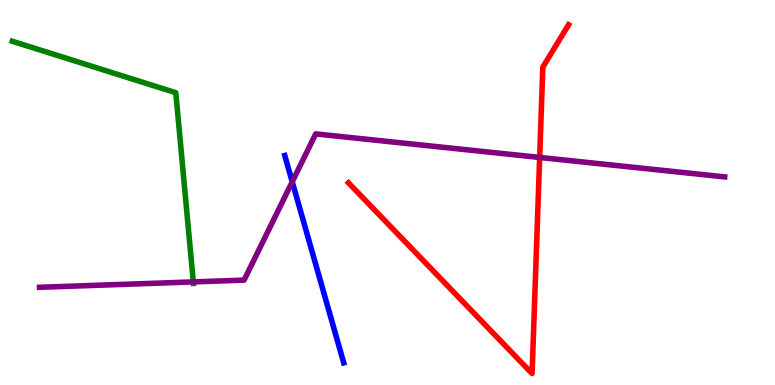[{'lines': ['blue', 'red'], 'intersections': []}, {'lines': ['green', 'red'], 'intersections': []}, {'lines': ['purple', 'red'], 'intersections': [{'x': 6.96, 'y': 5.91}]}, {'lines': ['blue', 'green'], 'intersections': []}, {'lines': ['blue', 'purple'], 'intersections': [{'x': 3.77, 'y': 5.28}]}, {'lines': ['green', 'purple'], 'intersections': [{'x': 2.49, 'y': 2.68}]}]